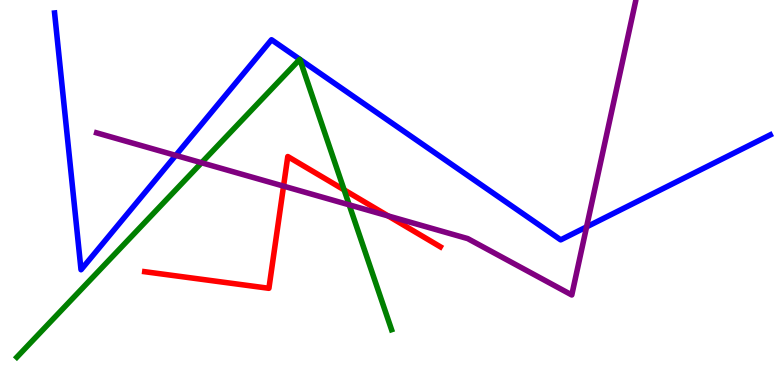[{'lines': ['blue', 'red'], 'intersections': []}, {'lines': ['green', 'red'], 'intersections': [{'x': 4.44, 'y': 5.07}]}, {'lines': ['purple', 'red'], 'intersections': [{'x': 3.66, 'y': 5.17}, {'x': 5.01, 'y': 4.39}]}, {'lines': ['blue', 'green'], 'intersections': [{'x': 3.87, 'y': 8.46}, {'x': 3.87, 'y': 8.46}]}, {'lines': ['blue', 'purple'], 'intersections': [{'x': 2.27, 'y': 5.96}, {'x': 7.57, 'y': 4.11}]}, {'lines': ['green', 'purple'], 'intersections': [{'x': 2.6, 'y': 5.77}, {'x': 4.51, 'y': 4.68}]}]